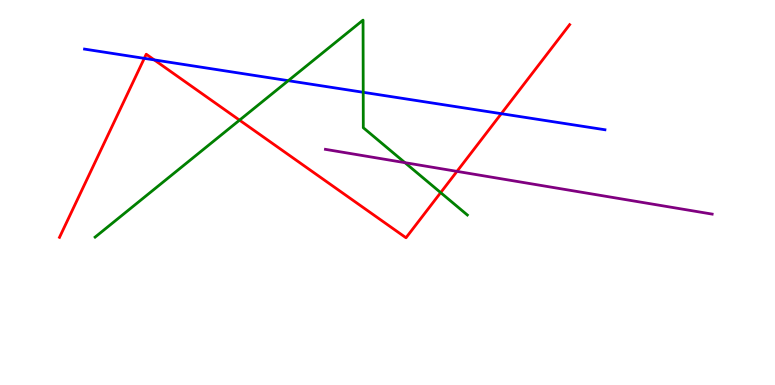[{'lines': ['blue', 'red'], 'intersections': [{'x': 1.86, 'y': 8.48}, {'x': 1.99, 'y': 8.44}, {'x': 6.47, 'y': 7.05}]}, {'lines': ['green', 'red'], 'intersections': [{'x': 3.09, 'y': 6.88}, {'x': 5.69, 'y': 5.0}]}, {'lines': ['purple', 'red'], 'intersections': [{'x': 5.9, 'y': 5.55}]}, {'lines': ['blue', 'green'], 'intersections': [{'x': 3.72, 'y': 7.9}, {'x': 4.69, 'y': 7.6}]}, {'lines': ['blue', 'purple'], 'intersections': []}, {'lines': ['green', 'purple'], 'intersections': [{'x': 5.23, 'y': 5.78}]}]